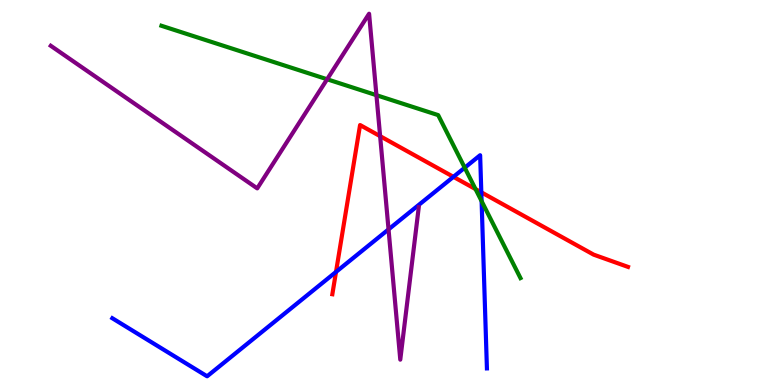[{'lines': ['blue', 'red'], 'intersections': [{'x': 4.34, 'y': 2.94}, {'x': 5.85, 'y': 5.41}, {'x': 6.21, 'y': 5.0}]}, {'lines': ['green', 'red'], 'intersections': [{'x': 6.14, 'y': 5.09}]}, {'lines': ['purple', 'red'], 'intersections': [{'x': 4.9, 'y': 6.46}]}, {'lines': ['blue', 'green'], 'intersections': [{'x': 6.0, 'y': 5.64}, {'x': 6.21, 'y': 4.78}]}, {'lines': ['blue', 'purple'], 'intersections': [{'x': 5.01, 'y': 4.04}]}, {'lines': ['green', 'purple'], 'intersections': [{'x': 4.22, 'y': 7.94}, {'x': 4.86, 'y': 7.53}]}]